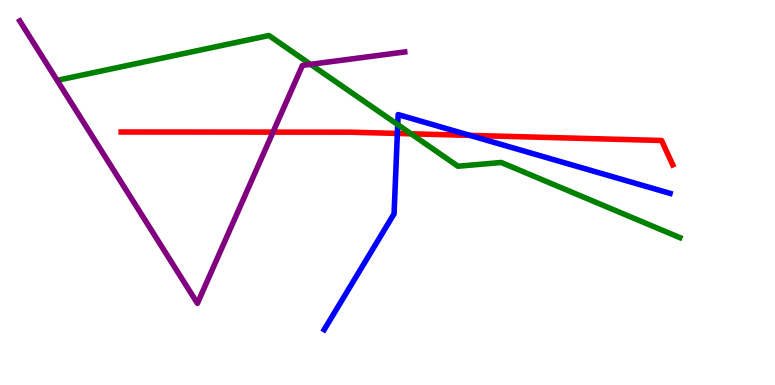[{'lines': ['blue', 'red'], 'intersections': [{'x': 5.13, 'y': 6.53}, {'x': 6.06, 'y': 6.48}]}, {'lines': ['green', 'red'], 'intersections': [{'x': 5.3, 'y': 6.52}]}, {'lines': ['purple', 'red'], 'intersections': [{'x': 3.52, 'y': 6.57}]}, {'lines': ['blue', 'green'], 'intersections': [{'x': 5.13, 'y': 6.76}]}, {'lines': ['blue', 'purple'], 'intersections': []}, {'lines': ['green', 'purple'], 'intersections': [{'x': 4.01, 'y': 8.33}]}]